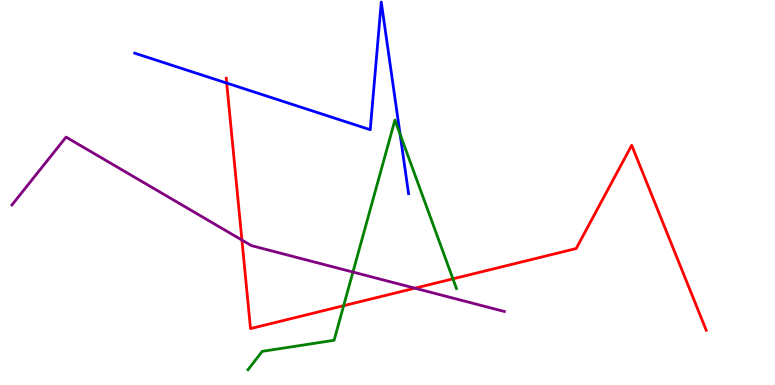[{'lines': ['blue', 'red'], 'intersections': [{'x': 2.93, 'y': 7.84}]}, {'lines': ['green', 'red'], 'intersections': [{'x': 4.43, 'y': 2.06}, {'x': 5.84, 'y': 2.76}]}, {'lines': ['purple', 'red'], 'intersections': [{'x': 3.12, 'y': 3.76}, {'x': 5.35, 'y': 2.51}]}, {'lines': ['blue', 'green'], 'intersections': [{'x': 5.16, 'y': 6.51}]}, {'lines': ['blue', 'purple'], 'intersections': []}, {'lines': ['green', 'purple'], 'intersections': [{'x': 4.55, 'y': 2.93}]}]